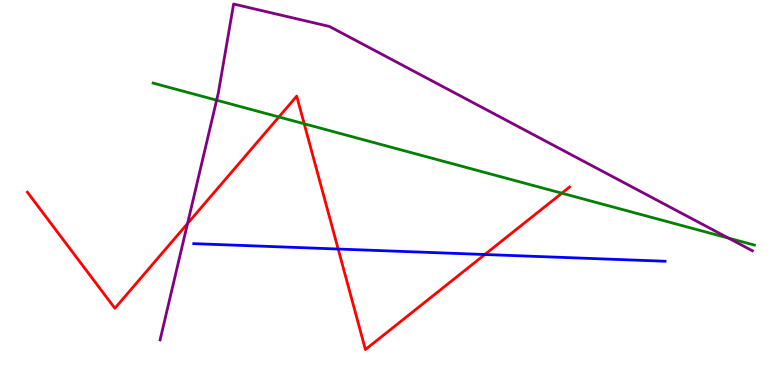[{'lines': ['blue', 'red'], 'intersections': [{'x': 4.36, 'y': 3.53}, {'x': 6.26, 'y': 3.39}]}, {'lines': ['green', 'red'], 'intersections': [{'x': 3.6, 'y': 6.96}, {'x': 3.93, 'y': 6.78}, {'x': 7.25, 'y': 4.98}]}, {'lines': ['purple', 'red'], 'intersections': [{'x': 2.42, 'y': 4.19}]}, {'lines': ['blue', 'green'], 'intersections': []}, {'lines': ['blue', 'purple'], 'intersections': []}, {'lines': ['green', 'purple'], 'intersections': [{'x': 2.8, 'y': 7.4}, {'x': 9.4, 'y': 3.82}]}]